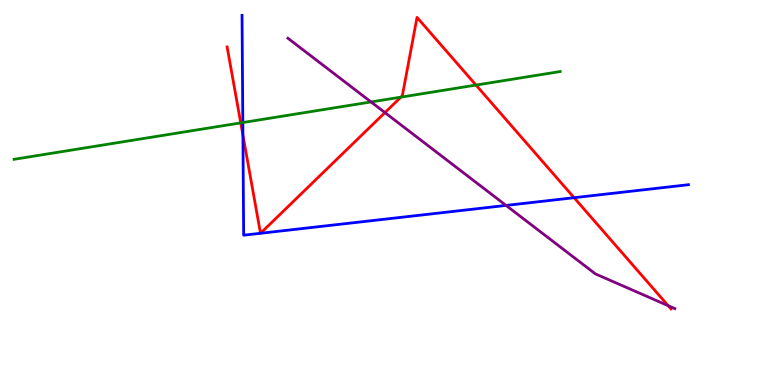[{'lines': ['blue', 'red'], 'intersections': [{'x': 3.13, 'y': 6.49}, {'x': 3.36, 'y': 3.94}, {'x': 3.36, 'y': 3.94}, {'x': 7.41, 'y': 4.87}]}, {'lines': ['green', 'red'], 'intersections': [{'x': 3.11, 'y': 6.81}, {'x': 5.17, 'y': 7.48}, {'x': 6.14, 'y': 7.79}]}, {'lines': ['purple', 'red'], 'intersections': [{'x': 4.97, 'y': 7.08}, {'x': 8.62, 'y': 2.06}]}, {'lines': ['blue', 'green'], 'intersections': [{'x': 3.13, 'y': 6.82}]}, {'lines': ['blue', 'purple'], 'intersections': [{'x': 6.53, 'y': 4.66}]}, {'lines': ['green', 'purple'], 'intersections': [{'x': 4.79, 'y': 7.35}]}]